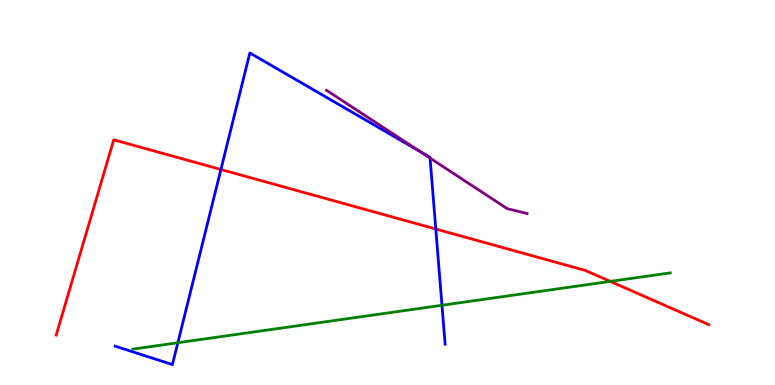[{'lines': ['blue', 'red'], 'intersections': [{'x': 2.85, 'y': 5.6}, {'x': 5.62, 'y': 4.05}]}, {'lines': ['green', 'red'], 'intersections': [{'x': 7.87, 'y': 2.69}]}, {'lines': ['purple', 'red'], 'intersections': []}, {'lines': ['blue', 'green'], 'intersections': [{'x': 2.29, 'y': 1.1}, {'x': 5.7, 'y': 2.07}]}, {'lines': ['blue', 'purple'], 'intersections': [{'x': 5.42, 'y': 6.07}, {'x': 5.55, 'y': 5.89}]}, {'lines': ['green', 'purple'], 'intersections': []}]